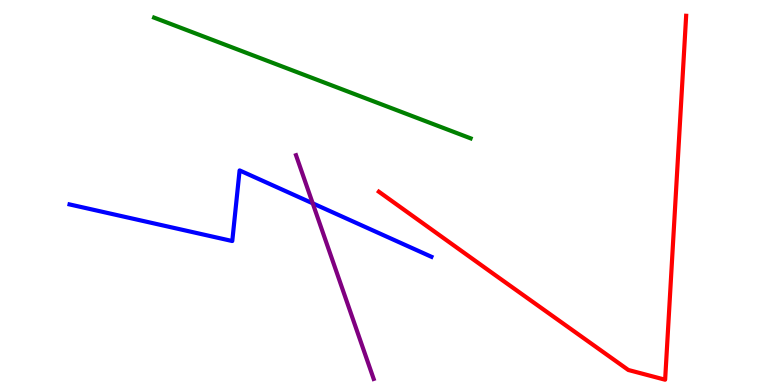[{'lines': ['blue', 'red'], 'intersections': []}, {'lines': ['green', 'red'], 'intersections': []}, {'lines': ['purple', 'red'], 'intersections': []}, {'lines': ['blue', 'green'], 'intersections': []}, {'lines': ['blue', 'purple'], 'intersections': [{'x': 4.04, 'y': 4.72}]}, {'lines': ['green', 'purple'], 'intersections': []}]